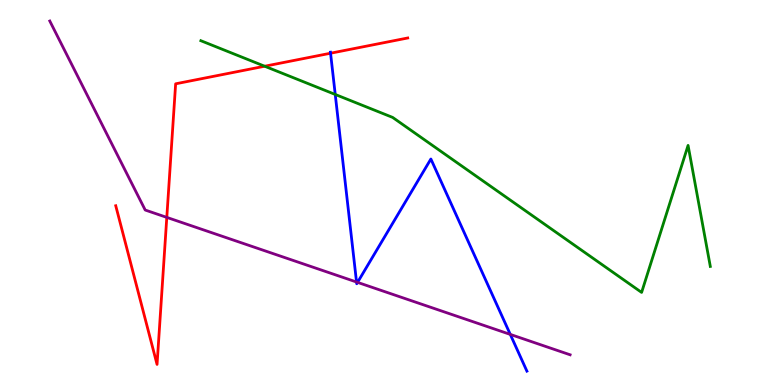[{'lines': ['blue', 'red'], 'intersections': [{'x': 4.27, 'y': 8.62}]}, {'lines': ['green', 'red'], 'intersections': [{'x': 3.42, 'y': 8.28}]}, {'lines': ['purple', 'red'], 'intersections': [{'x': 2.15, 'y': 4.35}]}, {'lines': ['blue', 'green'], 'intersections': [{'x': 4.33, 'y': 7.55}]}, {'lines': ['blue', 'purple'], 'intersections': [{'x': 4.6, 'y': 2.67}, {'x': 4.61, 'y': 2.67}, {'x': 6.58, 'y': 1.31}]}, {'lines': ['green', 'purple'], 'intersections': []}]